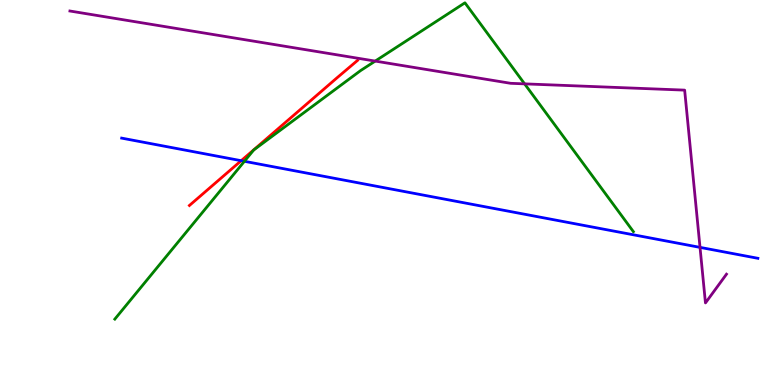[{'lines': ['blue', 'red'], 'intersections': [{'x': 3.11, 'y': 5.83}]}, {'lines': ['green', 'red'], 'intersections': []}, {'lines': ['purple', 'red'], 'intersections': []}, {'lines': ['blue', 'green'], 'intersections': [{'x': 3.15, 'y': 5.81}]}, {'lines': ['blue', 'purple'], 'intersections': [{'x': 9.03, 'y': 3.57}]}, {'lines': ['green', 'purple'], 'intersections': [{'x': 4.84, 'y': 8.41}, {'x': 6.77, 'y': 7.82}]}]